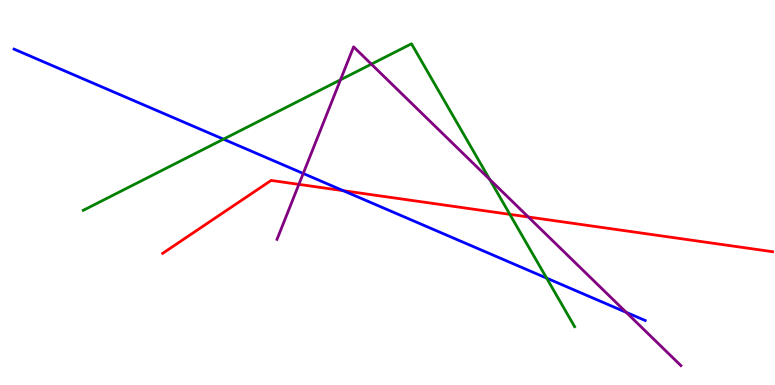[{'lines': ['blue', 'red'], 'intersections': [{'x': 4.43, 'y': 5.05}]}, {'lines': ['green', 'red'], 'intersections': [{'x': 6.58, 'y': 4.43}]}, {'lines': ['purple', 'red'], 'intersections': [{'x': 3.86, 'y': 5.21}, {'x': 6.82, 'y': 4.36}]}, {'lines': ['blue', 'green'], 'intersections': [{'x': 2.88, 'y': 6.38}, {'x': 7.05, 'y': 2.78}]}, {'lines': ['blue', 'purple'], 'intersections': [{'x': 3.91, 'y': 5.49}, {'x': 8.08, 'y': 1.89}]}, {'lines': ['green', 'purple'], 'intersections': [{'x': 4.39, 'y': 7.93}, {'x': 4.79, 'y': 8.33}, {'x': 6.32, 'y': 5.34}]}]